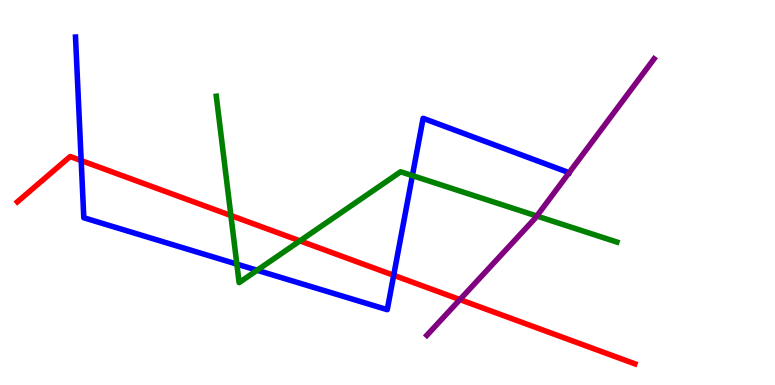[{'lines': ['blue', 'red'], 'intersections': [{'x': 1.05, 'y': 5.83}, {'x': 5.08, 'y': 2.85}]}, {'lines': ['green', 'red'], 'intersections': [{'x': 2.98, 'y': 4.4}, {'x': 3.87, 'y': 3.74}]}, {'lines': ['purple', 'red'], 'intersections': [{'x': 5.93, 'y': 2.22}]}, {'lines': ['blue', 'green'], 'intersections': [{'x': 3.06, 'y': 3.14}, {'x': 3.32, 'y': 2.98}, {'x': 5.32, 'y': 5.44}]}, {'lines': ['blue', 'purple'], 'intersections': [{'x': 7.34, 'y': 5.51}]}, {'lines': ['green', 'purple'], 'intersections': [{'x': 6.93, 'y': 4.39}]}]